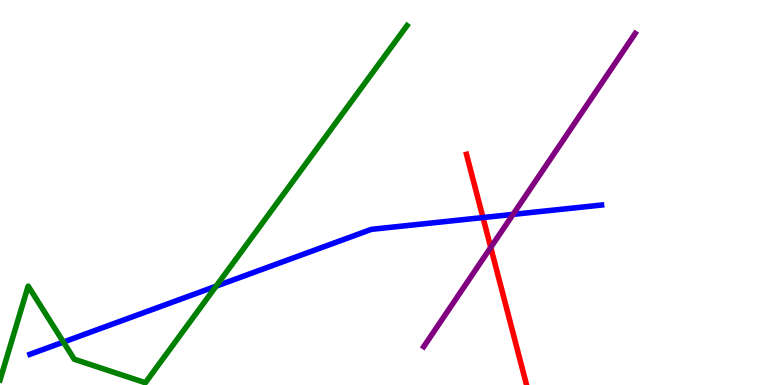[{'lines': ['blue', 'red'], 'intersections': [{'x': 6.23, 'y': 4.35}]}, {'lines': ['green', 'red'], 'intersections': []}, {'lines': ['purple', 'red'], 'intersections': [{'x': 6.33, 'y': 3.57}]}, {'lines': ['blue', 'green'], 'intersections': [{'x': 0.818, 'y': 1.12}, {'x': 2.79, 'y': 2.57}]}, {'lines': ['blue', 'purple'], 'intersections': [{'x': 6.62, 'y': 4.43}]}, {'lines': ['green', 'purple'], 'intersections': []}]